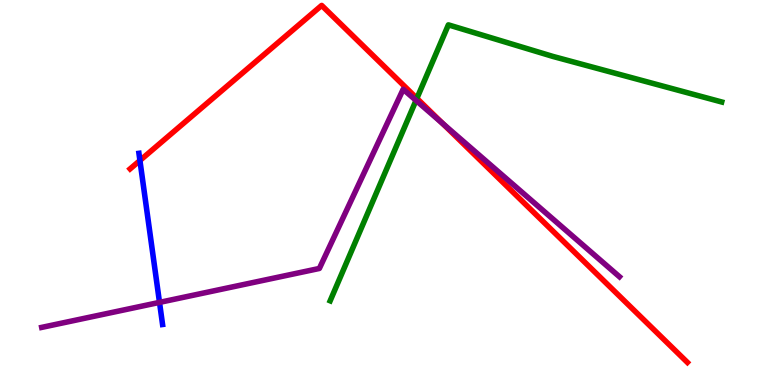[{'lines': ['blue', 'red'], 'intersections': [{'x': 1.81, 'y': 5.83}]}, {'lines': ['green', 'red'], 'intersections': [{'x': 5.38, 'y': 7.45}]}, {'lines': ['purple', 'red'], 'intersections': [{'x': 5.71, 'y': 6.79}]}, {'lines': ['blue', 'green'], 'intersections': []}, {'lines': ['blue', 'purple'], 'intersections': [{'x': 2.06, 'y': 2.15}]}, {'lines': ['green', 'purple'], 'intersections': [{'x': 5.37, 'y': 7.39}]}]